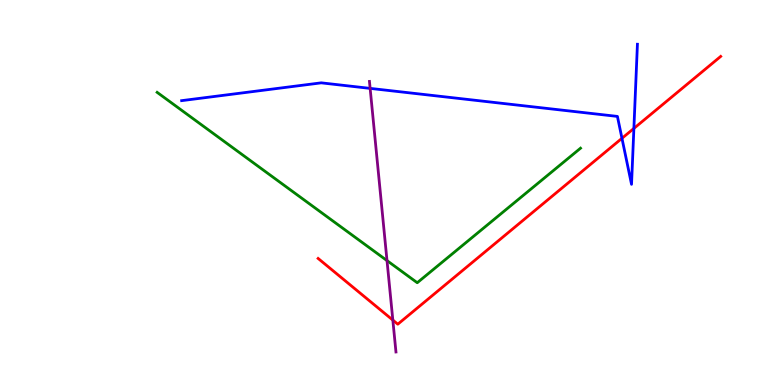[{'lines': ['blue', 'red'], 'intersections': [{'x': 8.03, 'y': 6.41}, {'x': 8.18, 'y': 6.66}]}, {'lines': ['green', 'red'], 'intersections': []}, {'lines': ['purple', 'red'], 'intersections': [{'x': 5.07, 'y': 1.69}]}, {'lines': ['blue', 'green'], 'intersections': []}, {'lines': ['blue', 'purple'], 'intersections': [{'x': 4.78, 'y': 7.7}]}, {'lines': ['green', 'purple'], 'intersections': [{'x': 4.99, 'y': 3.23}]}]